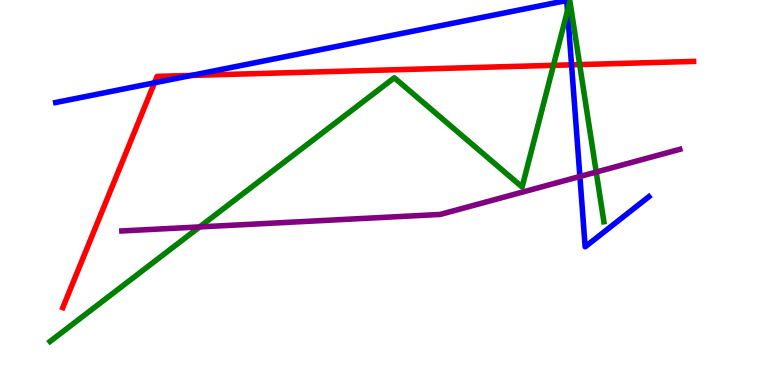[{'lines': ['blue', 'red'], 'intersections': [{'x': 1.99, 'y': 7.85}, {'x': 2.47, 'y': 8.04}, {'x': 7.37, 'y': 8.32}]}, {'lines': ['green', 'red'], 'intersections': [{'x': 7.14, 'y': 8.3}, {'x': 7.48, 'y': 8.32}]}, {'lines': ['purple', 'red'], 'intersections': []}, {'lines': ['blue', 'green'], 'intersections': [{'x': 7.32, 'y': 9.72}]}, {'lines': ['blue', 'purple'], 'intersections': [{'x': 7.48, 'y': 5.42}]}, {'lines': ['green', 'purple'], 'intersections': [{'x': 2.58, 'y': 4.11}, {'x': 7.69, 'y': 5.53}]}]